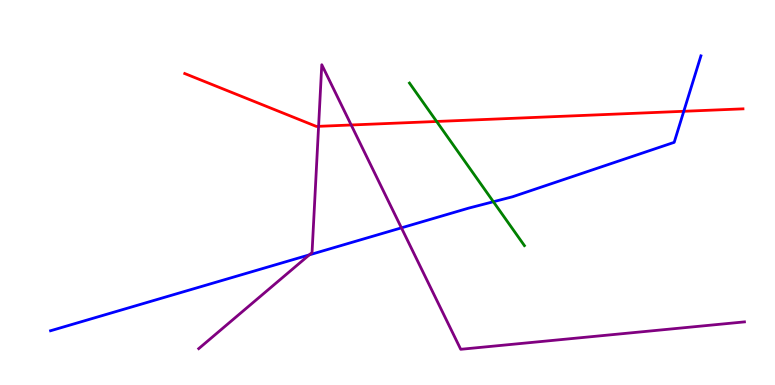[{'lines': ['blue', 'red'], 'intersections': [{'x': 8.82, 'y': 7.11}]}, {'lines': ['green', 'red'], 'intersections': [{'x': 5.63, 'y': 6.84}]}, {'lines': ['purple', 'red'], 'intersections': [{'x': 4.11, 'y': 6.72}, {'x': 4.53, 'y': 6.75}]}, {'lines': ['blue', 'green'], 'intersections': [{'x': 6.37, 'y': 4.76}]}, {'lines': ['blue', 'purple'], 'intersections': [{'x': 3.99, 'y': 3.38}, {'x': 5.18, 'y': 4.08}]}, {'lines': ['green', 'purple'], 'intersections': []}]